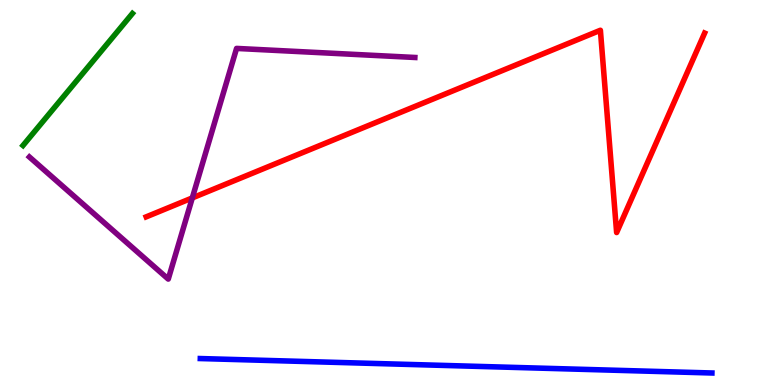[{'lines': ['blue', 'red'], 'intersections': []}, {'lines': ['green', 'red'], 'intersections': []}, {'lines': ['purple', 'red'], 'intersections': [{'x': 2.48, 'y': 4.86}]}, {'lines': ['blue', 'green'], 'intersections': []}, {'lines': ['blue', 'purple'], 'intersections': []}, {'lines': ['green', 'purple'], 'intersections': []}]